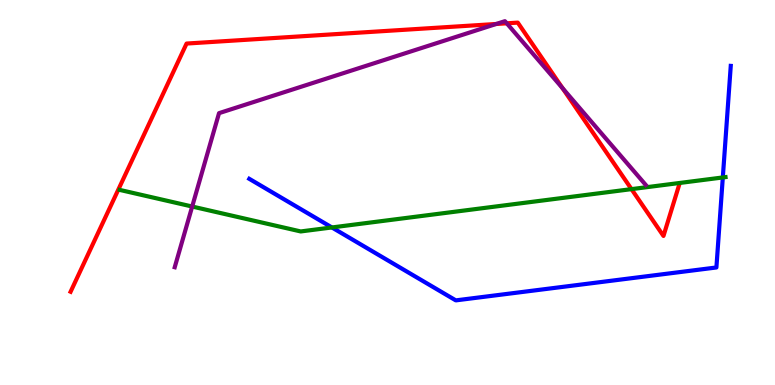[{'lines': ['blue', 'red'], 'intersections': []}, {'lines': ['green', 'red'], 'intersections': [{'x': 8.15, 'y': 5.09}]}, {'lines': ['purple', 'red'], 'intersections': [{'x': 6.4, 'y': 9.38}, {'x': 6.54, 'y': 9.39}, {'x': 7.26, 'y': 7.71}]}, {'lines': ['blue', 'green'], 'intersections': [{'x': 4.28, 'y': 4.09}, {'x': 9.33, 'y': 5.39}]}, {'lines': ['blue', 'purple'], 'intersections': []}, {'lines': ['green', 'purple'], 'intersections': [{'x': 2.48, 'y': 4.64}]}]